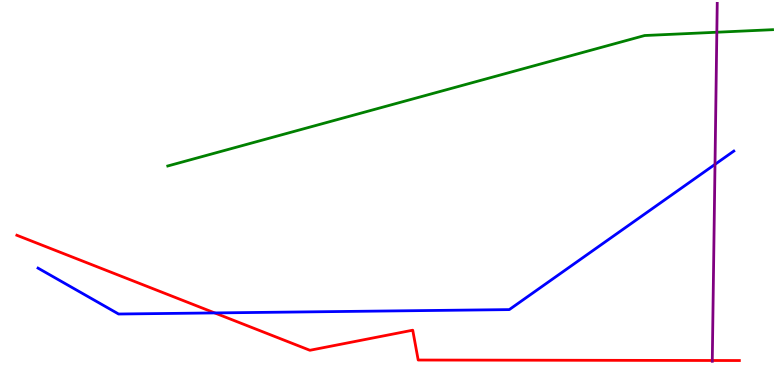[{'lines': ['blue', 'red'], 'intersections': [{'x': 2.77, 'y': 1.87}]}, {'lines': ['green', 'red'], 'intersections': []}, {'lines': ['purple', 'red'], 'intersections': [{'x': 9.19, 'y': 0.637}]}, {'lines': ['blue', 'green'], 'intersections': []}, {'lines': ['blue', 'purple'], 'intersections': [{'x': 9.23, 'y': 5.73}]}, {'lines': ['green', 'purple'], 'intersections': [{'x': 9.25, 'y': 9.16}]}]